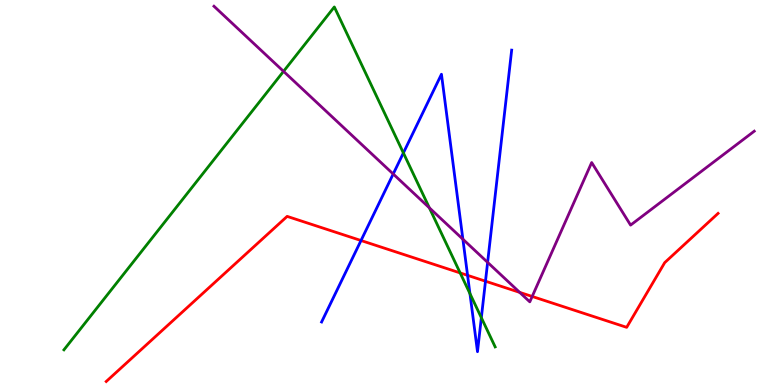[{'lines': ['blue', 'red'], 'intersections': [{'x': 4.66, 'y': 3.75}, {'x': 6.03, 'y': 2.85}, {'x': 6.26, 'y': 2.7}]}, {'lines': ['green', 'red'], 'intersections': [{'x': 5.94, 'y': 2.91}]}, {'lines': ['purple', 'red'], 'intersections': [{'x': 6.71, 'y': 2.41}, {'x': 6.87, 'y': 2.3}]}, {'lines': ['blue', 'green'], 'intersections': [{'x': 5.21, 'y': 6.03}, {'x': 6.06, 'y': 2.37}, {'x': 6.21, 'y': 1.75}]}, {'lines': ['blue', 'purple'], 'intersections': [{'x': 5.07, 'y': 5.48}, {'x': 5.97, 'y': 3.79}, {'x': 6.29, 'y': 3.19}]}, {'lines': ['green', 'purple'], 'intersections': [{'x': 3.66, 'y': 8.15}, {'x': 5.54, 'y': 4.6}]}]